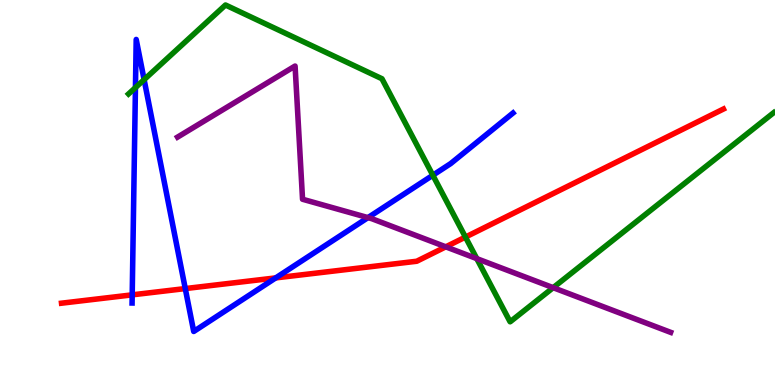[{'lines': ['blue', 'red'], 'intersections': [{'x': 1.71, 'y': 2.34}, {'x': 2.39, 'y': 2.5}, {'x': 3.56, 'y': 2.78}]}, {'lines': ['green', 'red'], 'intersections': [{'x': 6.01, 'y': 3.84}]}, {'lines': ['purple', 'red'], 'intersections': [{'x': 5.75, 'y': 3.59}]}, {'lines': ['blue', 'green'], 'intersections': [{'x': 1.75, 'y': 7.72}, {'x': 1.86, 'y': 7.93}, {'x': 5.58, 'y': 5.45}]}, {'lines': ['blue', 'purple'], 'intersections': [{'x': 4.75, 'y': 4.35}]}, {'lines': ['green', 'purple'], 'intersections': [{'x': 6.15, 'y': 3.28}, {'x': 7.14, 'y': 2.53}]}]